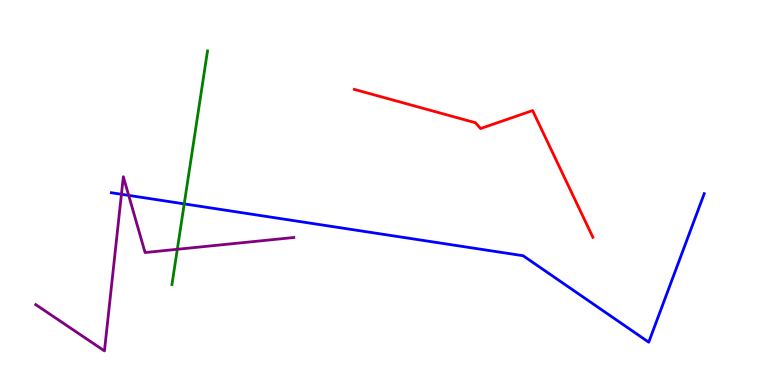[{'lines': ['blue', 'red'], 'intersections': []}, {'lines': ['green', 'red'], 'intersections': []}, {'lines': ['purple', 'red'], 'intersections': []}, {'lines': ['blue', 'green'], 'intersections': [{'x': 2.38, 'y': 4.7}]}, {'lines': ['blue', 'purple'], 'intersections': [{'x': 1.57, 'y': 4.95}, {'x': 1.66, 'y': 4.93}]}, {'lines': ['green', 'purple'], 'intersections': [{'x': 2.29, 'y': 3.53}]}]